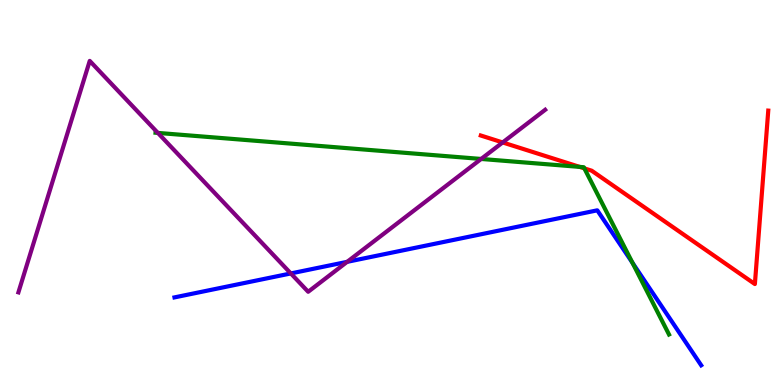[{'lines': ['blue', 'red'], 'intersections': []}, {'lines': ['green', 'red'], 'intersections': [{'x': 7.48, 'y': 5.67}, {'x': 7.54, 'y': 5.63}]}, {'lines': ['purple', 'red'], 'intersections': [{'x': 6.49, 'y': 6.3}]}, {'lines': ['blue', 'green'], 'intersections': [{'x': 8.16, 'y': 3.17}]}, {'lines': ['blue', 'purple'], 'intersections': [{'x': 3.75, 'y': 2.9}, {'x': 4.48, 'y': 3.2}]}, {'lines': ['green', 'purple'], 'intersections': [{'x': 2.04, 'y': 6.55}, {'x': 6.21, 'y': 5.87}]}]